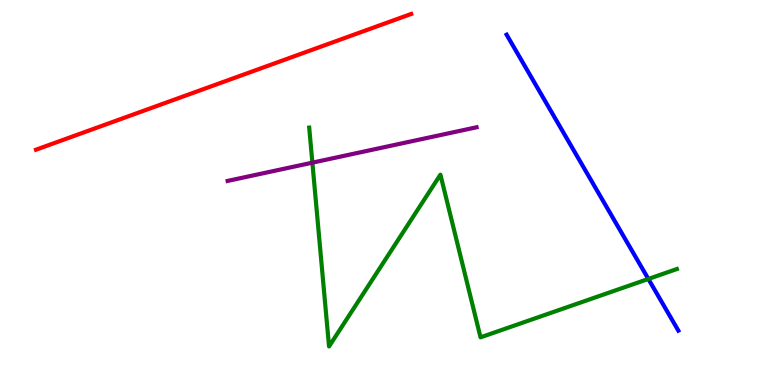[{'lines': ['blue', 'red'], 'intersections': []}, {'lines': ['green', 'red'], 'intersections': []}, {'lines': ['purple', 'red'], 'intersections': []}, {'lines': ['blue', 'green'], 'intersections': [{'x': 8.37, 'y': 2.75}]}, {'lines': ['blue', 'purple'], 'intersections': []}, {'lines': ['green', 'purple'], 'intersections': [{'x': 4.03, 'y': 5.78}]}]